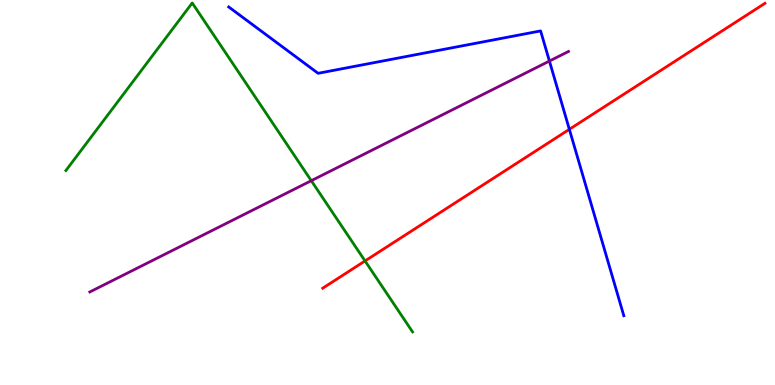[{'lines': ['blue', 'red'], 'intersections': [{'x': 7.35, 'y': 6.64}]}, {'lines': ['green', 'red'], 'intersections': [{'x': 4.71, 'y': 3.22}]}, {'lines': ['purple', 'red'], 'intersections': []}, {'lines': ['blue', 'green'], 'intersections': []}, {'lines': ['blue', 'purple'], 'intersections': [{'x': 7.09, 'y': 8.41}]}, {'lines': ['green', 'purple'], 'intersections': [{'x': 4.02, 'y': 5.31}]}]